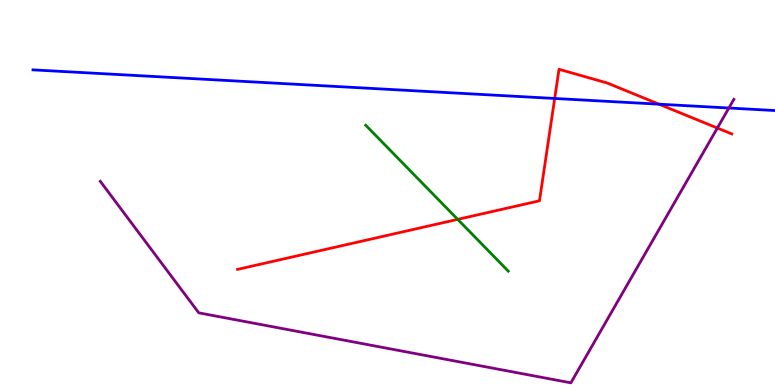[{'lines': ['blue', 'red'], 'intersections': [{'x': 7.16, 'y': 7.44}, {'x': 8.5, 'y': 7.29}]}, {'lines': ['green', 'red'], 'intersections': [{'x': 5.91, 'y': 4.3}]}, {'lines': ['purple', 'red'], 'intersections': [{'x': 9.26, 'y': 6.67}]}, {'lines': ['blue', 'green'], 'intersections': []}, {'lines': ['blue', 'purple'], 'intersections': [{'x': 9.4, 'y': 7.19}]}, {'lines': ['green', 'purple'], 'intersections': []}]